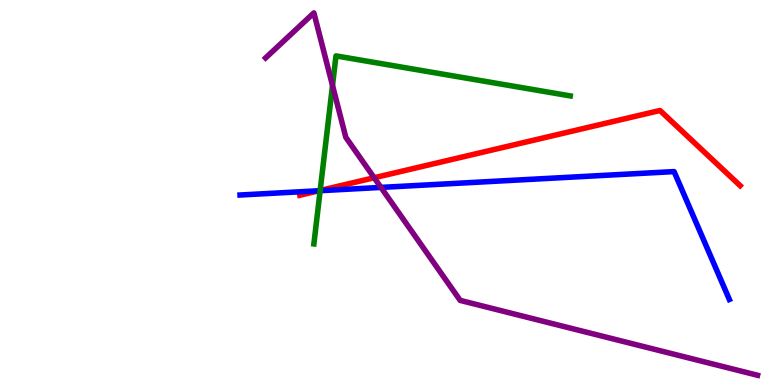[{'lines': ['blue', 'red'], 'intersections': [{'x': 4.11, 'y': 5.05}]}, {'lines': ['green', 'red'], 'intersections': [{'x': 4.13, 'y': 5.05}]}, {'lines': ['purple', 'red'], 'intersections': [{'x': 4.83, 'y': 5.38}]}, {'lines': ['blue', 'green'], 'intersections': [{'x': 4.13, 'y': 5.05}]}, {'lines': ['blue', 'purple'], 'intersections': [{'x': 4.92, 'y': 5.13}]}, {'lines': ['green', 'purple'], 'intersections': [{'x': 4.29, 'y': 7.78}]}]